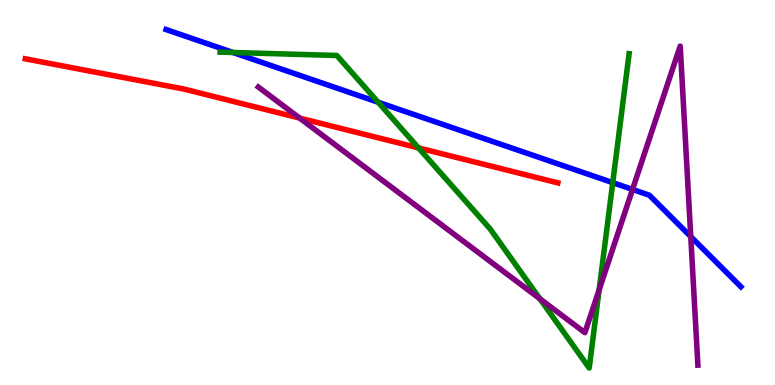[{'lines': ['blue', 'red'], 'intersections': []}, {'lines': ['green', 'red'], 'intersections': [{'x': 5.4, 'y': 6.16}]}, {'lines': ['purple', 'red'], 'intersections': [{'x': 3.87, 'y': 6.93}]}, {'lines': ['blue', 'green'], 'intersections': [{'x': 3.01, 'y': 8.64}, {'x': 4.88, 'y': 7.34}, {'x': 7.91, 'y': 5.26}]}, {'lines': ['blue', 'purple'], 'intersections': [{'x': 8.16, 'y': 5.08}, {'x': 8.91, 'y': 3.85}]}, {'lines': ['green', 'purple'], 'intersections': [{'x': 6.97, 'y': 2.24}, {'x': 7.73, 'y': 2.47}]}]